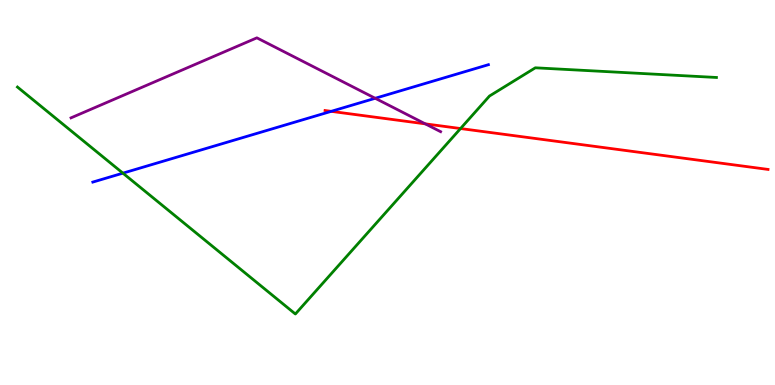[{'lines': ['blue', 'red'], 'intersections': [{'x': 4.27, 'y': 7.11}]}, {'lines': ['green', 'red'], 'intersections': [{'x': 5.94, 'y': 6.66}]}, {'lines': ['purple', 'red'], 'intersections': [{'x': 5.49, 'y': 6.78}]}, {'lines': ['blue', 'green'], 'intersections': [{'x': 1.59, 'y': 5.5}]}, {'lines': ['blue', 'purple'], 'intersections': [{'x': 4.84, 'y': 7.45}]}, {'lines': ['green', 'purple'], 'intersections': []}]